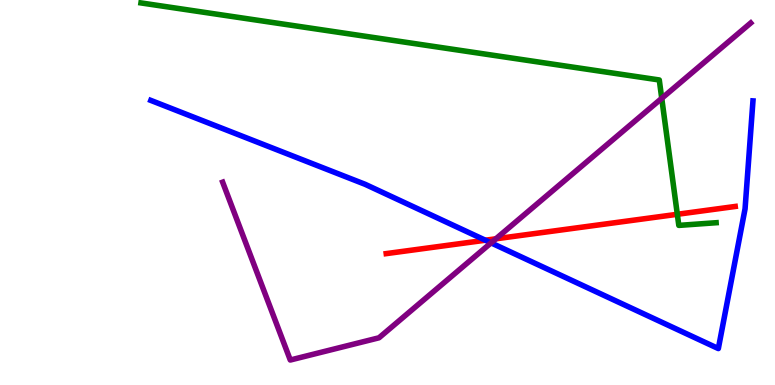[{'lines': ['blue', 'red'], 'intersections': [{'x': 6.26, 'y': 3.76}]}, {'lines': ['green', 'red'], 'intersections': [{'x': 8.74, 'y': 4.43}]}, {'lines': ['purple', 'red'], 'intersections': [{'x': 6.4, 'y': 3.8}]}, {'lines': ['blue', 'green'], 'intersections': []}, {'lines': ['blue', 'purple'], 'intersections': [{'x': 6.34, 'y': 3.69}]}, {'lines': ['green', 'purple'], 'intersections': [{'x': 8.54, 'y': 7.45}]}]